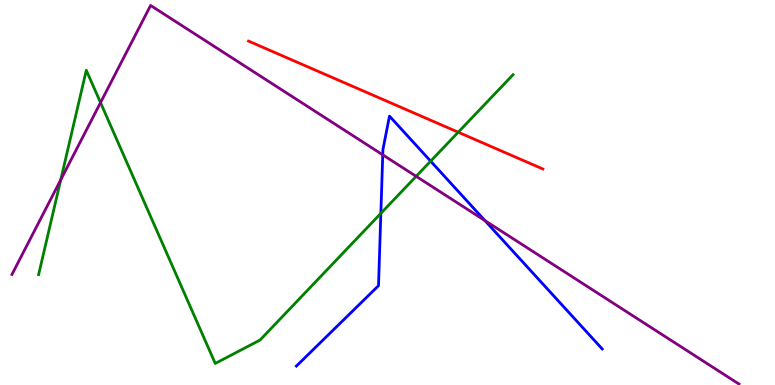[{'lines': ['blue', 'red'], 'intersections': []}, {'lines': ['green', 'red'], 'intersections': [{'x': 5.91, 'y': 6.57}]}, {'lines': ['purple', 'red'], 'intersections': []}, {'lines': ['blue', 'green'], 'intersections': [{'x': 4.91, 'y': 4.46}, {'x': 5.56, 'y': 5.81}]}, {'lines': ['blue', 'purple'], 'intersections': [{'x': 4.94, 'y': 5.98}, {'x': 6.26, 'y': 4.27}]}, {'lines': ['green', 'purple'], 'intersections': [{'x': 0.784, 'y': 5.33}, {'x': 1.3, 'y': 7.33}, {'x': 5.37, 'y': 5.42}]}]